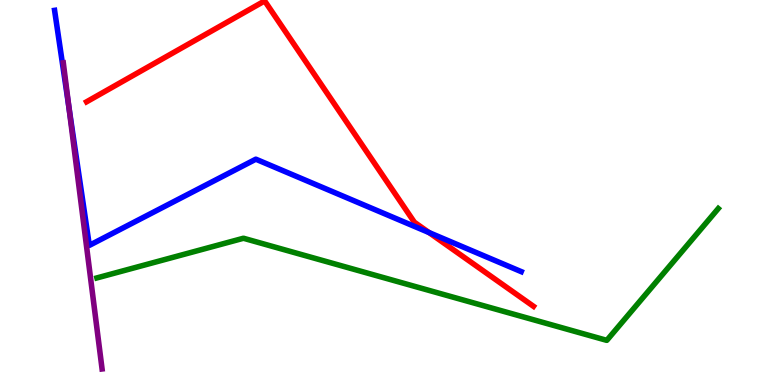[{'lines': ['blue', 'red'], 'intersections': [{'x': 5.54, 'y': 3.96}]}, {'lines': ['green', 'red'], 'intersections': []}, {'lines': ['purple', 'red'], 'intersections': []}, {'lines': ['blue', 'green'], 'intersections': []}, {'lines': ['blue', 'purple'], 'intersections': [{'x': 0.89, 'y': 7.2}]}, {'lines': ['green', 'purple'], 'intersections': []}]